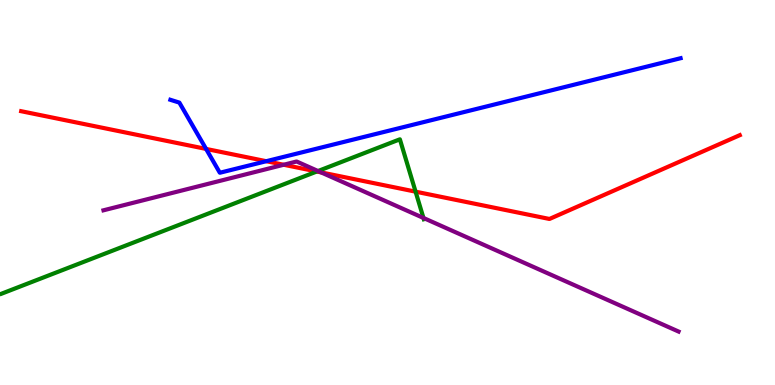[{'lines': ['blue', 'red'], 'intersections': [{'x': 2.66, 'y': 6.13}, {'x': 3.44, 'y': 5.81}]}, {'lines': ['green', 'red'], 'intersections': [{'x': 4.09, 'y': 5.55}, {'x': 5.36, 'y': 5.02}]}, {'lines': ['purple', 'red'], 'intersections': [{'x': 3.66, 'y': 5.72}, {'x': 4.14, 'y': 5.52}]}, {'lines': ['blue', 'green'], 'intersections': []}, {'lines': ['blue', 'purple'], 'intersections': []}, {'lines': ['green', 'purple'], 'intersections': [{'x': 4.1, 'y': 5.56}, {'x': 5.46, 'y': 4.34}]}]